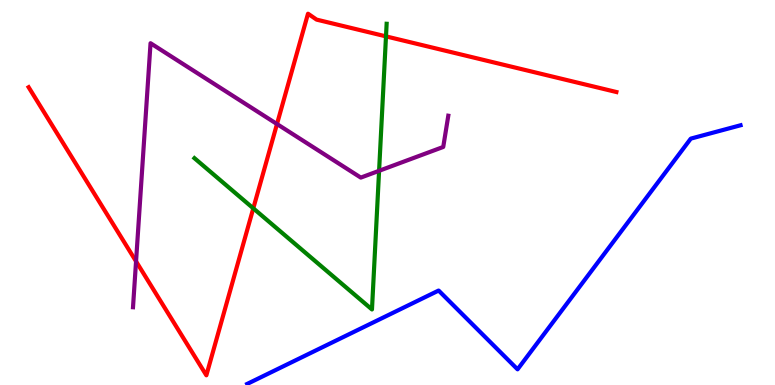[{'lines': ['blue', 'red'], 'intersections': []}, {'lines': ['green', 'red'], 'intersections': [{'x': 3.27, 'y': 4.59}, {'x': 4.98, 'y': 9.06}]}, {'lines': ['purple', 'red'], 'intersections': [{'x': 1.76, 'y': 3.21}, {'x': 3.57, 'y': 6.78}]}, {'lines': ['blue', 'green'], 'intersections': []}, {'lines': ['blue', 'purple'], 'intersections': []}, {'lines': ['green', 'purple'], 'intersections': [{'x': 4.89, 'y': 5.56}]}]